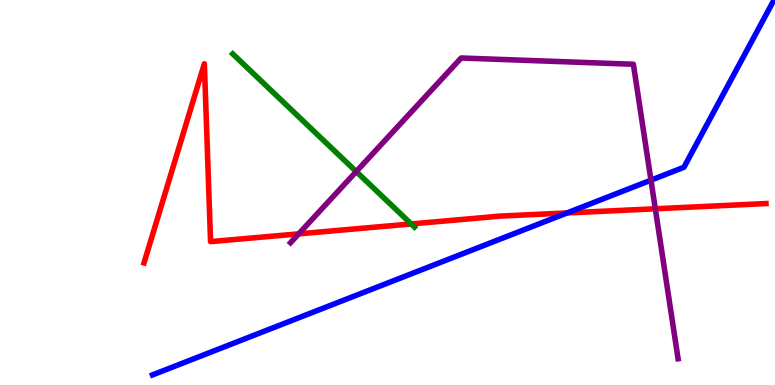[{'lines': ['blue', 'red'], 'intersections': [{'x': 7.32, 'y': 4.47}]}, {'lines': ['green', 'red'], 'intersections': [{'x': 5.31, 'y': 4.18}]}, {'lines': ['purple', 'red'], 'intersections': [{'x': 3.85, 'y': 3.93}, {'x': 8.46, 'y': 4.58}]}, {'lines': ['blue', 'green'], 'intersections': []}, {'lines': ['blue', 'purple'], 'intersections': [{'x': 8.4, 'y': 5.32}]}, {'lines': ['green', 'purple'], 'intersections': [{'x': 4.6, 'y': 5.54}]}]